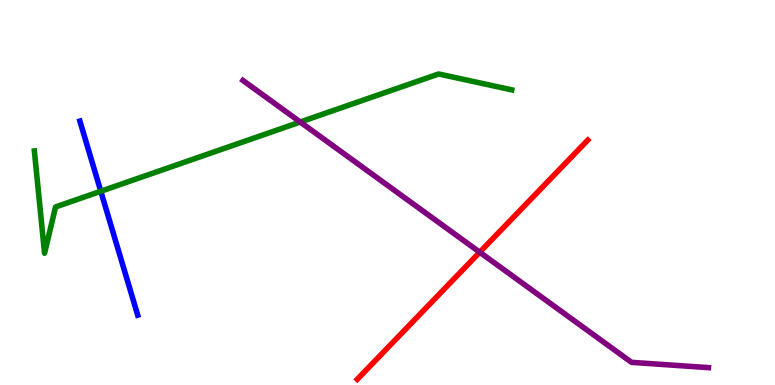[{'lines': ['blue', 'red'], 'intersections': []}, {'lines': ['green', 'red'], 'intersections': []}, {'lines': ['purple', 'red'], 'intersections': [{'x': 6.19, 'y': 3.45}]}, {'lines': ['blue', 'green'], 'intersections': [{'x': 1.3, 'y': 5.03}]}, {'lines': ['blue', 'purple'], 'intersections': []}, {'lines': ['green', 'purple'], 'intersections': [{'x': 3.87, 'y': 6.83}]}]